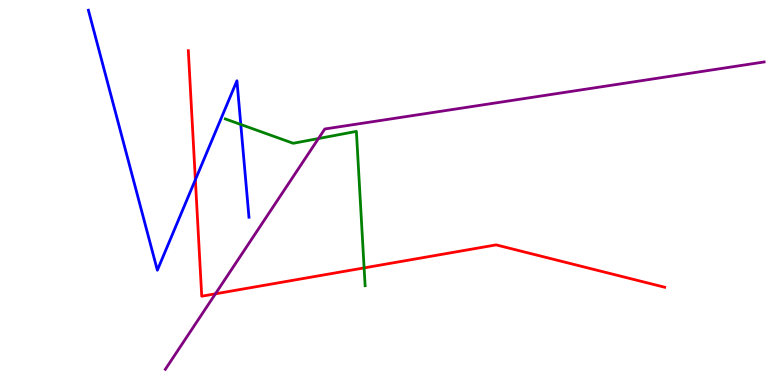[{'lines': ['blue', 'red'], 'intersections': [{'x': 2.52, 'y': 5.33}]}, {'lines': ['green', 'red'], 'intersections': [{'x': 4.7, 'y': 3.04}]}, {'lines': ['purple', 'red'], 'intersections': [{'x': 2.78, 'y': 2.37}]}, {'lines': ['blue', 'green'], 'intersections': [{'x': 3.11, 'y': 6.77}]}, {'lines': ['blue', 'purple'], 'intersections': []}, {'lines': ['green', 'purple'], 'intersections': [{'x': 4.11, 'y': 6.4}]}]